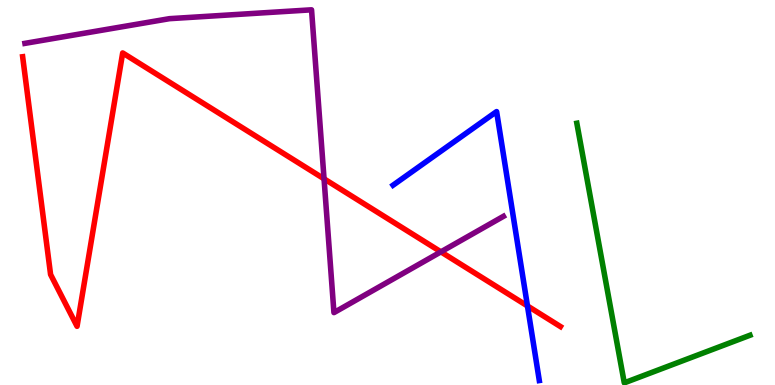[{'lines': ['blue', 'red'], 'intersections': [{'x': 6.81, 'y': 2.05}]}, {'lines': ['green', 'red'], 'intersections': []}, {'lines': ['purple', 'red'], 'intersections': [{'x': 4.18, 'y': 5.36}, {'x': 5.69, 'y': 3.46}]}, {'lines': ['blue', 'green'], 'intersections': []}, {'lines': ['blue', 'purple'], 'intersections': []}, {'lines': ['green', 'purple'], 'intersections': []}]